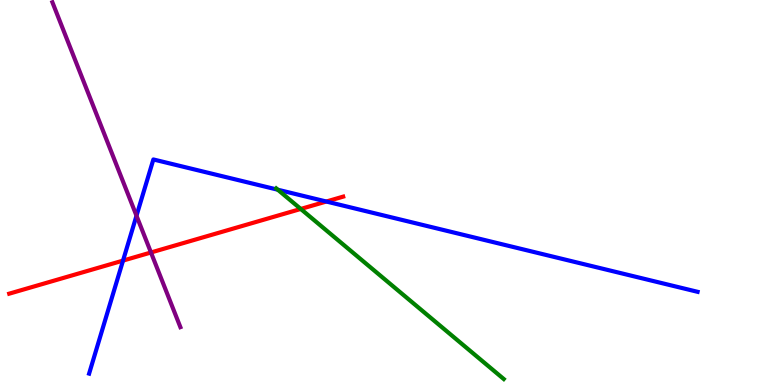[{'lines': ['blue', 'red'], 'intersections': [{'x': 1.59, 'y': 3.23}, {'x': 4.21, 'y': 4.77}]}, {'lines': ['green', 'red'], 'intersections': [{'x': 3.88, 'y': 4.57}]}, {'lines': ['purple', 'red'], 'intersections': [{'x': 1.95, 'y': 3.44}]}, {'lines': ['blue', 'green'], 'intersections': [{'x': 3.58, 'y': 5.07}]}, {'lines': ['blue', 'purple'], 'intersections': [{'x': 1.76, 'y': 4.4}]}, {'lines': ['green', 'purple'], 'intersections': []}]